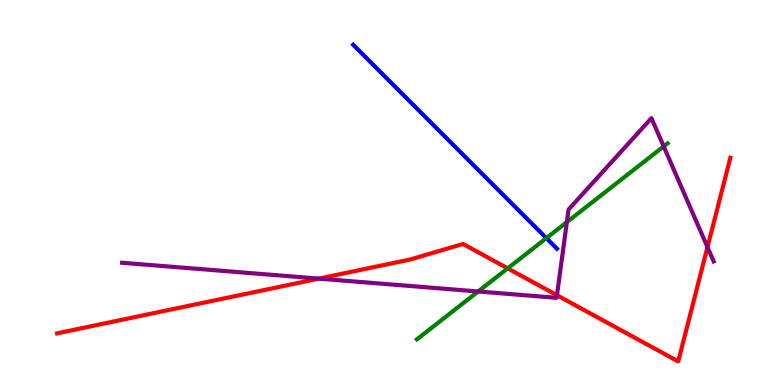[{'lines': ['blue', 'red'], 'intersections': []}, {'lines': ['green', 'red'], 'intersections': [{'x': 6.55, 'y': 3.03}]}, {'lines': ['purple', 'red'], 'intersections': [{'x': 4.11, 'y': 2.76}, {'x': 7.19, 'y': 2.33}, {'x': 9.13, 'y': 3.58}]}, {'lines': ['blue', 'green'], 'intersections': [{'x': 7.05, 'y': 3.81}]}, {'lines': ['blue', 'purple'], 'intersections': []}, {'lines': ['green', 'purple'], 'intersections': [{'x': 6.17, 'y': 2.43}, {'x': 7.31, 'y': 4.23}, {'x': 8.56, 'y': 6.2}]}]